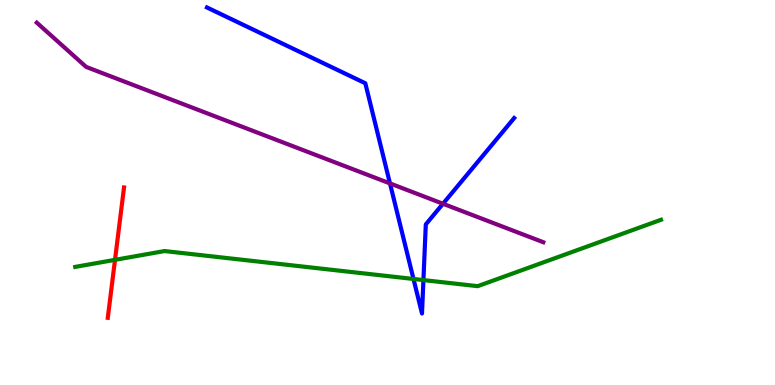[{'lines': ['blue', 'red'], 'intersections': []}, {'lines': ['green', 'red'], 'intersections': [{'x': 1.48, 'y': 3.25}]}, {'lines': ['purple', 'red'], 'intersections': []}, {'lines': ['blue', 'green'], 'intersections': [{'x': 5.34, 'y': 2.75}, {'x': 5.46, 'y': 2.73}]}, {'lines': ['blue', 'purple'], 'intersections': [{'x': 5.03, 'y': 5.24}, {'x': 5.72, 'y': 4.71}]}, {'lines': ['green', 'purple'], 'intersections': []}]